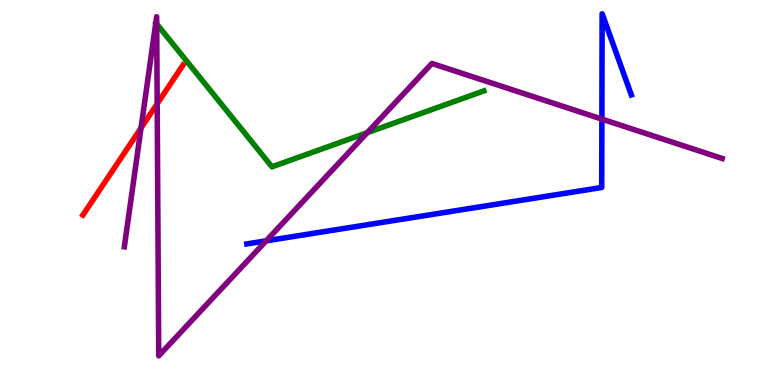[{'lines': ['blue', 'red'], 'intersections': []}, {'lines': ['green', 'red'], 'intersections': []}, {'lines': ['purple', 'red'], 'intersections': [{'x': 1.82, 'y': 6.68}, {'x': 2.03, 'y': 7.3}]}, {'lines': ['blue', 'green'], 'intersections': []}, {'lines': ['blue', 'purple'], 'intersections': [{'x': 3.43, 'y': 3.74}, {'x': 7.77, 'y': 6.91}]}, {'lines': ['green', 'purple'], 'intersections': [{'x': 2.02, 'y': 9.38}, {'x': 4.74, 'y': 6.55}]}]